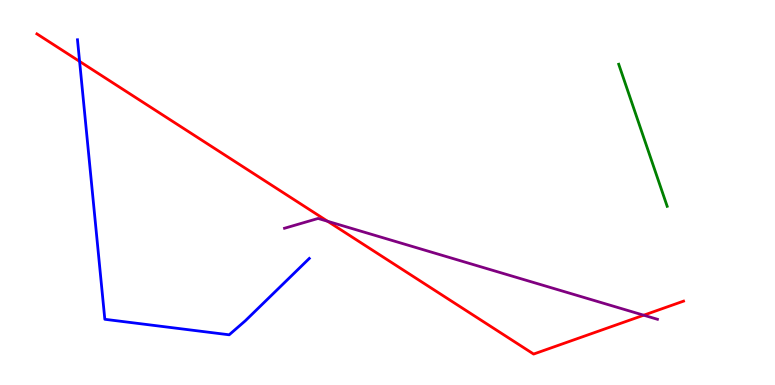[{'lines': ['blue', 'red'], 'intersections': [{'x': 1.03, 'y': 8.4}]}, {'lines': ['green', 'red'], 'intersections': []}, {'lines': ['purple', 'red'], 'intersections': [{'x': 4.23, 'y': 4.25}, {'x': 8.31, 'y': 1.81}]}, {'lines': ['blue', 'green'], 'intersections': []}, {'lines': ['blue', 'purple'], 'intersections': []}, {'lines': ['green', 'purple'], 'intersections': []}]